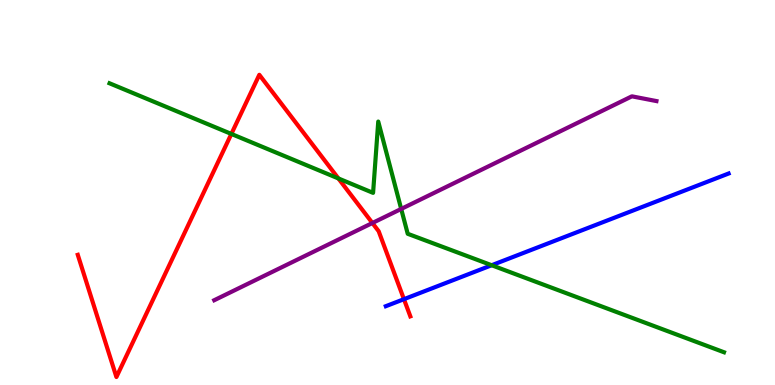[{'lines': ['blue', 'red'], 'intersections': [{'x': 5.21, 'y': 2.23}]}, {'lines': ['green', 'red'], 'intersections': [{'x': 2.99, 'y': 6.52}, {'x': 4.37, 'y': 5.36}]}, {'lines': ['purple', 'red'], 'intersections': [{'x': 4.81, 'y': 4.21}]}, {'lines': ['blue', 'green'], 'intersections': [{'x': 6.34, 'y': 3.11}]}, {'lines': ['blue', 'purple'], 'intersections': []}, {'lines': ['green', 'purple'], 'intersections': [{'x': 5.18, 'y': 4.57}]}]